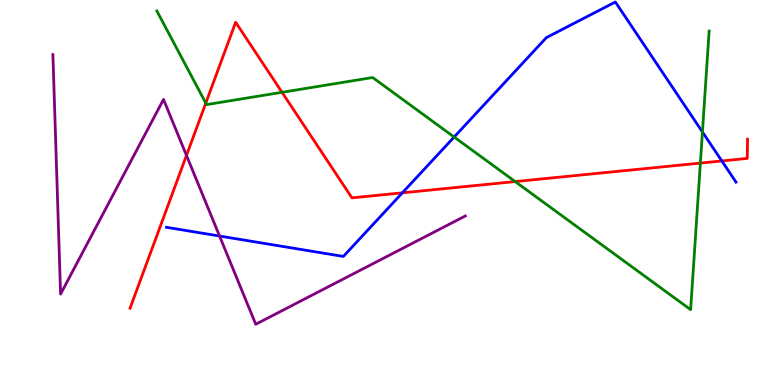[{'lines': ['blue', 'red'], 'intersections': [{'x': 5.19, 'y': 4.99}, {'x': 9.31, 'y': 5.82}]}, {'lines': ['green', 'red'], 'intersections': [{'x': 2.66, 'y': 7.32}, {'x': 3.64, 'y': 7.6}, {'x': 6.65, 'y': 5.28}, {'x': 9.04, 'y': 5.76}]}, {'lines': ['purple', 'red'], 'intersections': [{'x': 2.41, 'y': 5.96}]}, {'lines': ['blue', 'green'], 'intersections': [{'x': 5.86, 'y': 6.44}, {'x': 9.06, 'y': 6.57}]}, {'lines': ['blue', 'purple'], 'intersections': [{'x': 2.83, 'y': 3.87}]}, {'lines': ['green', 'purple'], 'intersections': []}]